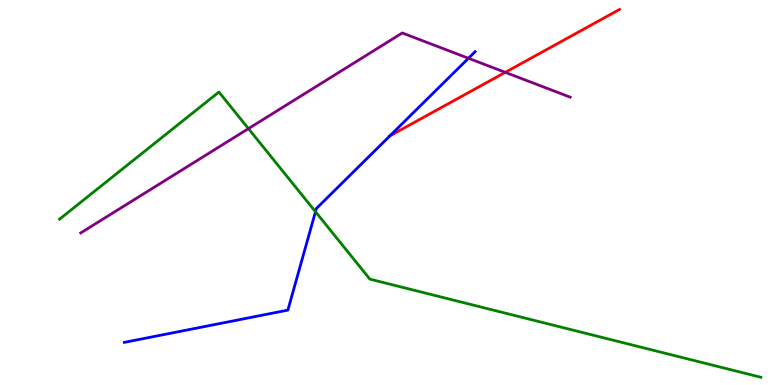[{'lines': ['blue', 'red'], 'intersections': [{'x': 5.03, 'y': 6.47}]}, {'lines': ['green', 'red'], 'intersections': []}, {'lines': ['purple', 'red'], 'intersections': [{'x': 6.52, 'y': 8.12}]}, {'lines': ['blue', 'green'], 'intersections': [{'x': 4.07, 'y': 4.5}]}, {'lines': ['blue', 'purple'], 'intersections': [{'x': 6.04, 'y': 8.49}]}, {'lines': ['green', 'purple'], 'intersections': [{'x': 3.21, 'y': 6.66}]}]